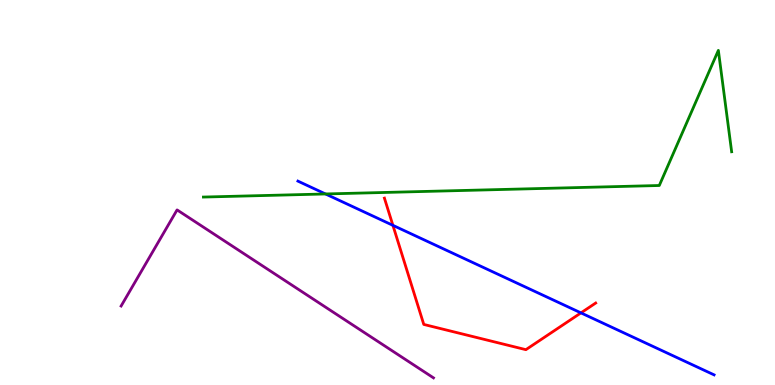[{'lines': ['blue', 'red'], 'intersections': [{'x': 5.07, 'y': 4.15}, {'x': 7.5, 'y': 1.87}]}, {'lines': ['green', 'red'], 'intersections': []}, {'lines': ['purple', 'red'], 'intersections': []}, {'lines': ['blue', 'green'], 'intersections': [{'x': 4.2, 'y': 4.96}]}, {'lines': ['blue', 'purple'], 'intersections': []}, {'lines': ['green', 'purple'], 'intersections': []}]